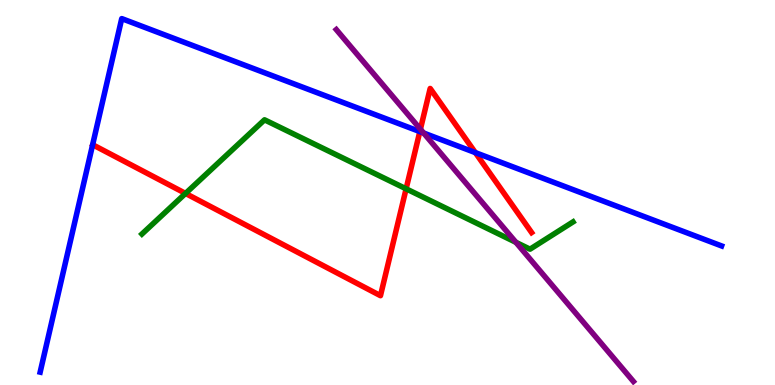[{'lines': ['blue', 'red'], 'intersections': [{'x': 5.42, 'y': 6.58}, {'x': 6.13, 'y': 6.04}]}, {'lines': ['green', 'red'], 'intersections': [{'x': 2.39, 'y': 4.98}, {'x': 5.24, 'y': 5.1}]}, {'lines': ['purple', 'red'], 'intersections': [{'x': 5.42, 'y': 6.64}]}, {'lines': ['blue', 'green'], 'intersections': []}, {'lines': ['blue', 'purple'], 'intersections': [{'x': 5.47, 'y': 6.55}]}, {'lines': ['green', 'purple'], 'intersections': [{'x': 6.66, 'y': 3.71}]}]